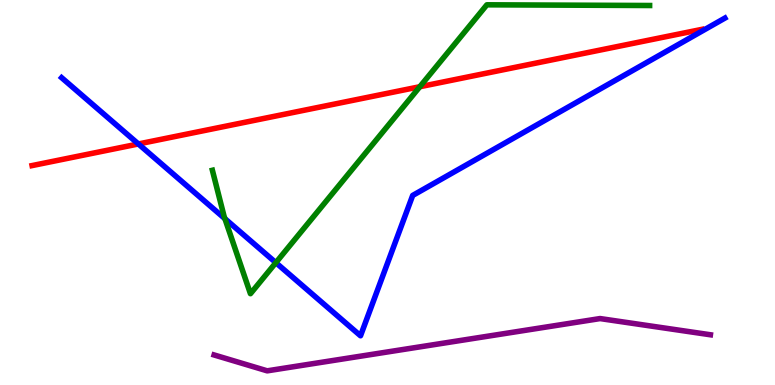[{'lines': ['blue', 'red'], 'intersections': [{'x': 1.79, 'y': 6.26}]}, {'lines': ['green', 'red'], 'intersections': [{'x': 5.42, 'y': 7.75}]}, {'lines': ['purple', 'red'], 'intersections': []}, {'lines': ['blue', 'green'], 'intersections': [{'x': 2.9, 'y': 4.32}, {'x': 3.56, 'y': 3.18}]}, {'lines': ['blue', 'purple'], 'intersections': []}, {'lines': ['green', 'purple'], 'intersections': []}]